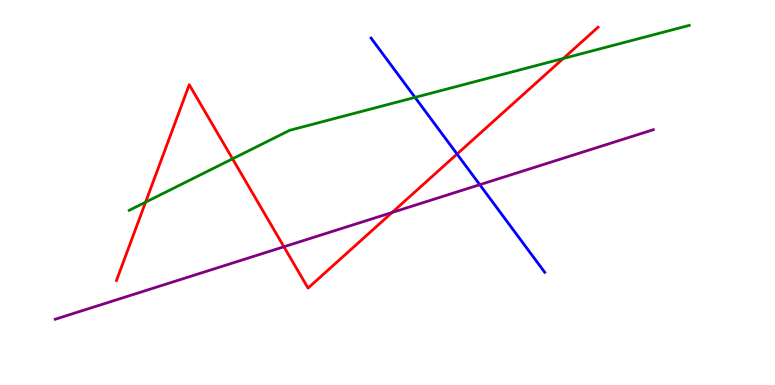[{'lines': ['blue', 'red'], 'intersections': [{'x': 5.9, 'y': 6.0}]}, {'lines': ['green', 'red'], 'intersections': [{'x': 1.88, 'y': 4.75}, {'x': 3.0, 'y': 5.88}, {'x': 7.27, 'y': 8.48}]}, {'lines': ['purple', 'red'], 'intersections': [{'x': 3.66, 'y': 3.59}, {'x': 5.06, 'y': 4.48}]}, {'lines': ['blue', 'green'], 'intersections': [{'x': 5.36, 'y': 7.47}]}, {'lines': ['blue', 'purple'], 'intersections': [{'x': 6.19, 'y': 5.2}]}, {'lines': ['green', 'purple'], 'intersections': []}]